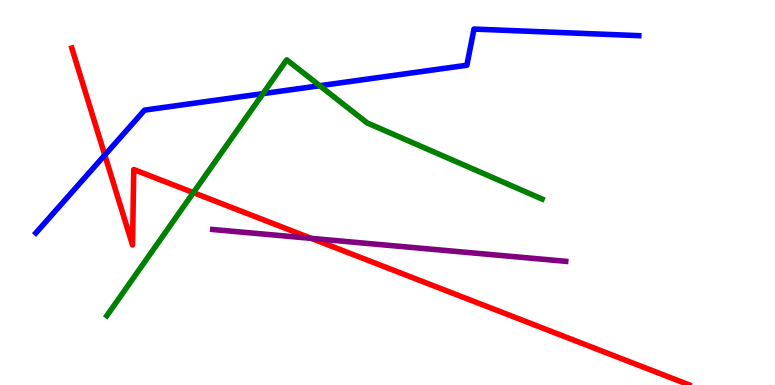[{'lines': ['blue', 'red'], 'intersections': [{'x': 1.35, 'y': 5.97}]}, {'lines': ['green', 'red'], 'intersections': [{'x': 2.5, 'y': 5.0}]}, {'lines': ['purple', 'red'], 'intersections': [{'x': 4.02, 'y': 3.81}]}, {'lines': ['blue', 'green'], 'intersections': [{'x': 3.39, 'y': 7.57}, {'x': 4.13, 'y': 7.77}]}, {'lines': ['blue', 'purple'], 'intersections': []}, {'lines': ['green', 'purple'], 'intersections': []}]